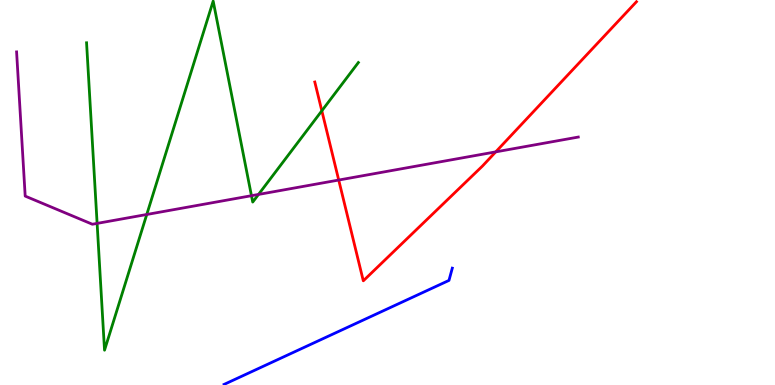[{'lines': ['blue', 'red'], 'intersections': []}, {'lines': ['green', 'red'], 'intersections': [{'x': 4.15, 'y': 7.12}]}, {'lines': ['purple', 'red'], 'intersections': [{'x': 4.37, 'y': 5.32}, {'x': 6.4, 'y': 6.06}]}, {'lines': ['blue', 'green'], 'intersections': []}, {'lines': ['blue', 'purple'], 'intersections': []}, {'lines': ['green', 'purple'], 'intersections': [{'x': 1.25, 'y': 4.2}, {'x': 1.89, 'y': 4.43}, {'x': 3.24, 'y': 4.92}, {'x': 3.34, 'y': 4.95}]}]